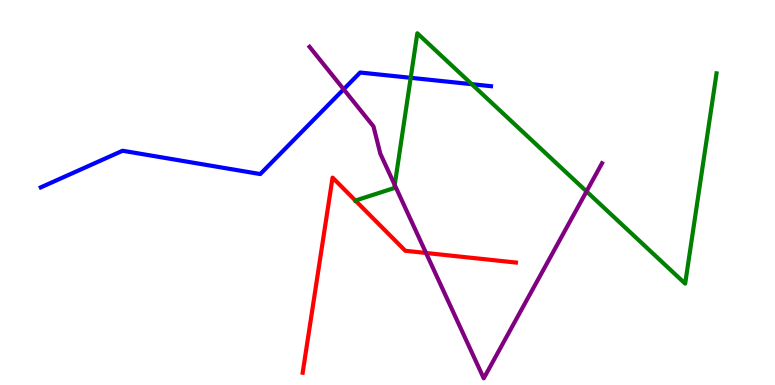[{'lines': ['blue', 'red'], 'intersections': []}, {'lines': ['green', 'red'], 'intersections': [{'x': 4.59, 'y': 4.79}]}, {'lines': ['purple', 'red'], 'intersections': [{'x': 5.5, 'y': 3.43}]}, {'lines': ['blue', 'green'], 'intersections': [{'x': 5.3, 'y': 7.98}, {'x': 6.09, 'y': 7.81}]}, {'lines': ['blue', 'purple'], 'intersections': [{'x': 4.43, 'y': 7.68}]}, {'lines': ['green', 'purple'], 'intersections': [{'x': 5.09, 'y': 5.2}, {'x': 7.57, 'y': 5.03}]}]